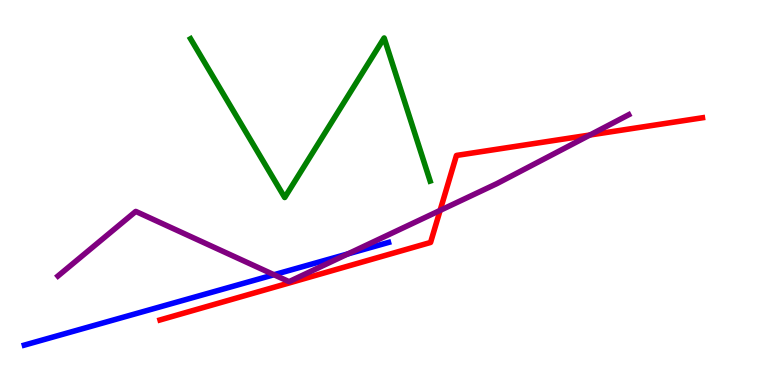[{'lines': ['blue', 'red'], 'intersections': []}, {'lines': ['green', 'red'], 'intersections': []}, {'lines': ['purple', 'red'], 'intersections': [{'x': 5.68, 'y': 4.53}, {'x': 7.61, 'y': 6.49}]}, {'lines': ['blue', 'green'], 'intersections': []}, {'lines': ['blue', 'purple'], 'intersections': [{'x': 3.54, 'y': 2.86}, {'x': 4.49, 'y': 3.41}]}, {'lines': ['green', 'purple'], 'intersections': []}]